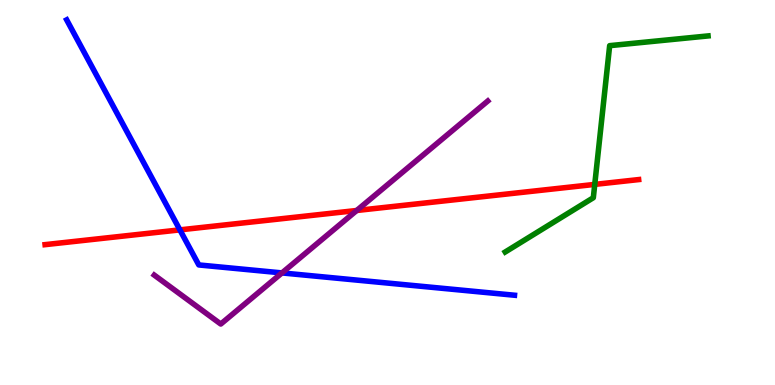[{'lines': ['blue', 'red'], 'intersections': [{'x': 2.32, 'y': 4.03}]}, {'lines': ['green', 'red'], 'intersections': [{'x': 7.67, 'y': 5.21}]}, {'lines': ['purple', 'red'], 'intersections': [{'x': 4.6, 'y': 4.53}]}, {'lines': ['blue', 'green'], 'intersections': []}, {'lines': ['blue', 'purple'], 'intersections': [{'x': 3.64, 'y': 2.91}]}, {'lines': ['green', 'purple'], 'intersections': []}]